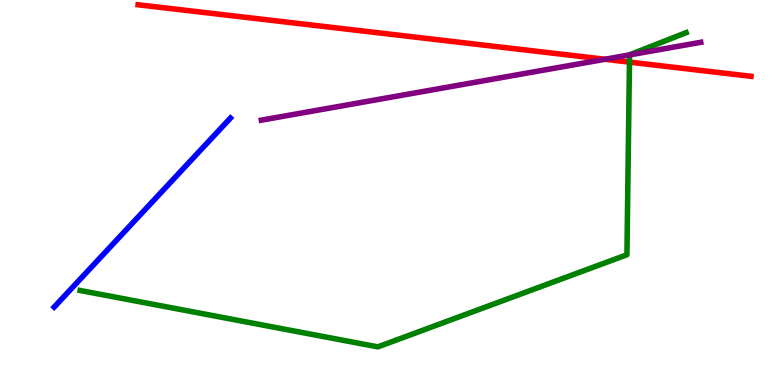[{'lines': ['blue', 'red'], 'intersections': []}, {'lines': ['green', 'red'], 'intersections': [{'x': 8.12, 'y': 8.39}]}, {'lines': ['purple', 'red'], 'intersections': [{'x': 7.81, 'y': 8.46}]}, {'lines': ['blue', 'green'], 'intersections': []}, {'lines': ['blue', 'purple'], 'intersections': []}, {'lines': ['green', 'purple'], 'intersections': [{'x': 8.12, 'y': 8.57}]}]